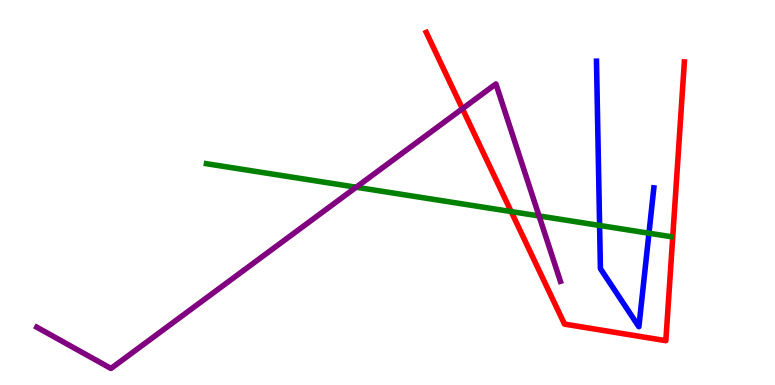[{'lines': ['blue', 'red'], 'intersections': []}, {'lines': ['green', 'red'], 'intersections': [{'x': 6.6, 'y': 4.5}]}, {'lines': ['purple', 'red'], 'intersections': [{'x': 5.97, 'y': 7.18}]}, {'lines': ['blue', 'green'], 'intersections': [{'x': 7.74, 'y': 4.14}, {'x': 8.37, 'y': 3.94}]}, {'lines': ['blue', 'purple'], 'intersections': []}, {'lines': ['green', 'purple'], 'intersections': [{'x': 4.6, 'y': 5.14}, {'x': 6.96, 'y': 4.39}]}]